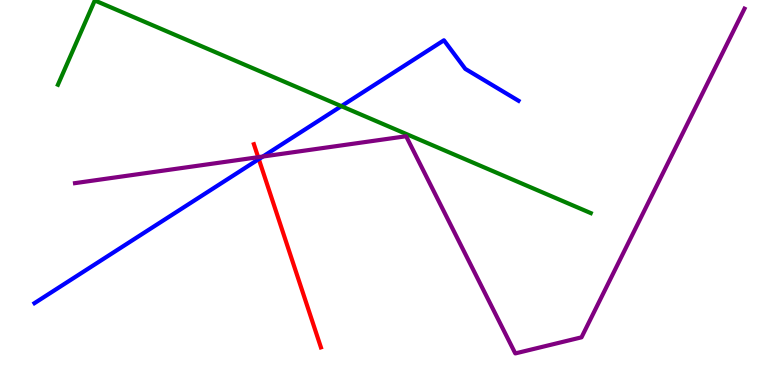[{'lines': ['blue', 'red'], 'intersections': [{'x': 3.34, 'y': 5.87}]}, {'lines': ['green', 'red'], 'intersections': []}, {'lines': ['purple', 'red'], 'intersections': [{'x': 3.33, 'y': 5.92}]}, {'lines': ['blue', 'green'], 'intersections': [{'x': 4.4, 'y': 7.24}]}, {'lines': ['blue', 'purple'], 'intersections': [{'x': 3.39, 'y': 5.93}]}, {'lines': ['green', 'purple'], 'intersections': []}]